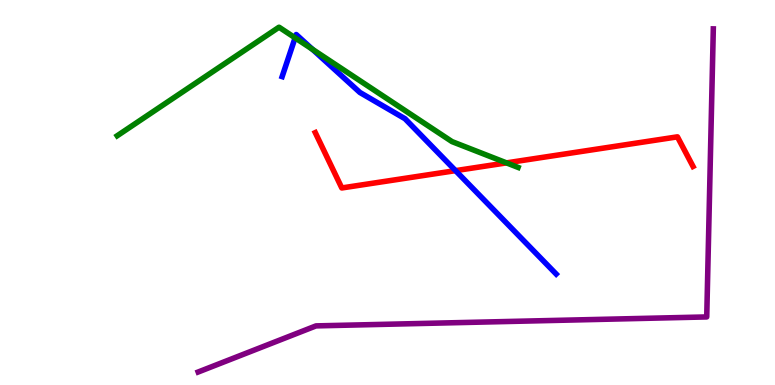[{'lines': ['blue', 'red'], 'intersections': [{'x': 5.88, 'y': 5.57}]}, {'lines': ['green', 'red'], 'intersections': [{'x': 6.54, 'y': 5.77}]}, {'lines': ['purple', 'red'], 'intersections': []}, {'lines': ['blue', 'green'], 'intersections': [{'x': 3.81, 'y': 9.02}, {'x': 4.03, 'y': 8.72}]}, {'lines': ['blue', 'purple'], 'intersections': []}, {'lines': ['green', 'purple'], 'intersections': []}]